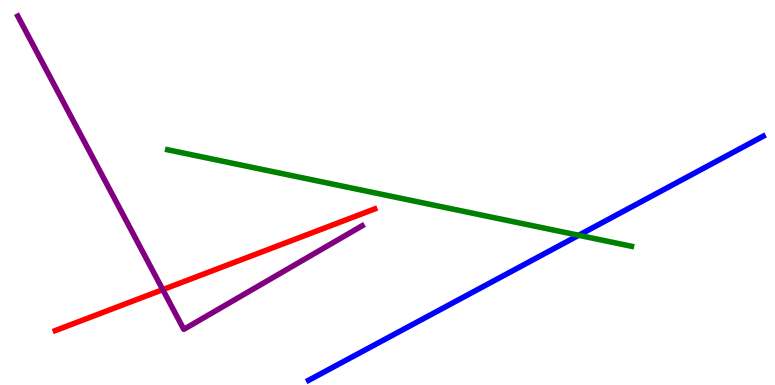[{'lines': ['blue', 'red'], 'intersections': []}, {'lines': ['green', 'red'], 'intersections': []}, {'lines': ['purple', 'red'], 'intersections': [{'x': 2.1, 'y': 2.48}]}, {'lines': ['blue', 'green'], 'intersections': [{'x': 7.47, 'y': 3.89}]}, {'lines': ['blue', 'purple'], 'intersections': []}, {'lines': ['green', 'purple'], 'intersections': []}]